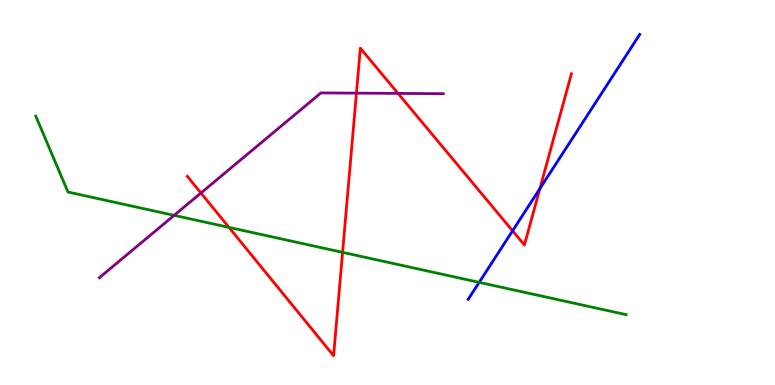[{'lines': ['blue', 'red'], 'intersections': [{'x': 6.61, 'y': 4.01}, {'x': 6.97, 'y': 5.1}]}, {'lines': ['green', 'red'], 'intersections': [{'x': 2.95, 'y': 4.09}, {'x': 4.42, 'y': 3.45}]}, {'lines': ['purple', 'red'], 'intersections': [{'x': 2.59, 'y': 4.99}, {'x': 4.6, 'y': 7.58}, {'x': 5.14, 'y': 7.57}]}, {'lines': ['blue', 'green'], 'intersections': [{'x': 6.18, 'y': 2.67}]}, {'lines': ['blue', 'purple'], 'intersections': []}, {'lines': ['green', 'purple'], 'intersections': [{'x': 2.25, 'y': 4.41}]}]